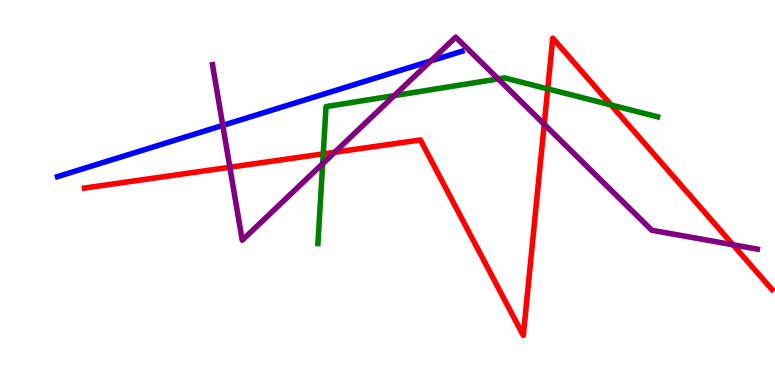[{'lines': ['blue', 'red'], 'intersections': []}, {'lines': ['green', 'red'], 'intersections': [{'x': 4.17, 'y': 6.0}, {'x': 7.07, 'y': 7.69}, {'x': 7.88, 'y': 7.27}]}, {'lines': ['purple', 'red'], 'intersections': [{'x': 2.97, 'y': 5.66}, {'x': 4.32, 'y': 6.05}, {'x': 7.02, 'y': 6.77}, {'x': 9.46, 'y': 3.64}]}, {'lines': ['blue', 'green'], 'intersections': []}, {'lines': ['blue', 'purple'], 'intersections': [{'x': 2.87, 'y': 6.74}, {'x': 5.56, 'y': 8.42}]}, {'lines': ['green', 'purple'], 'intersections': [{'x': 4.16, 'y': 5.75}, {'x': 5.09, 'y': 7.52}, {'x': 6.43, 'y': 7.95}]}]